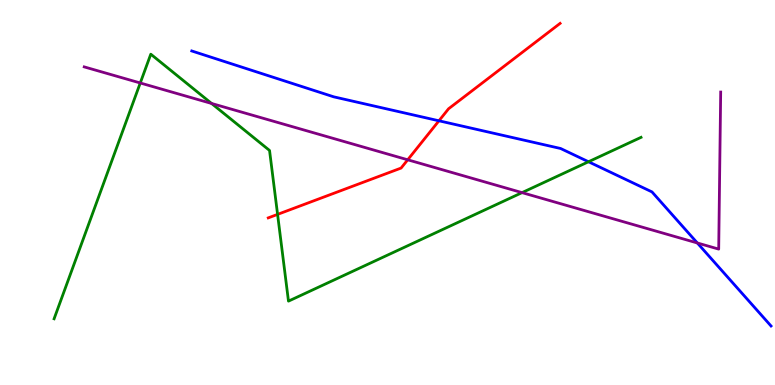[{'lines': ['blue', 'red'], 'intersections': [{'x': 5.66, 'y': 6.86}]}, {'lines': ['green', 'red'], 'intersections': [{'x': 3.58, 'y': 4.43}]}, {'lines': ['purple', 'red'], 'intersections': [{'x': 5.26, 'y': 5.85}]}, {'lines': ['blue', 'green'], 'intersections': [{'x': 7.59, 'y': 5.8}]}, {'lines': ['blue', 'purple'], 'intersections': [{'x': 9.0, 'y': 3.69}]}, {'lines': ['green', 'purple'], 'intersections': [{'x': 1.81, 'y': 7.84}, {'x': 2.73, 'y': 7.31}, {'x': 6.74, 'y': 5.0}]}]